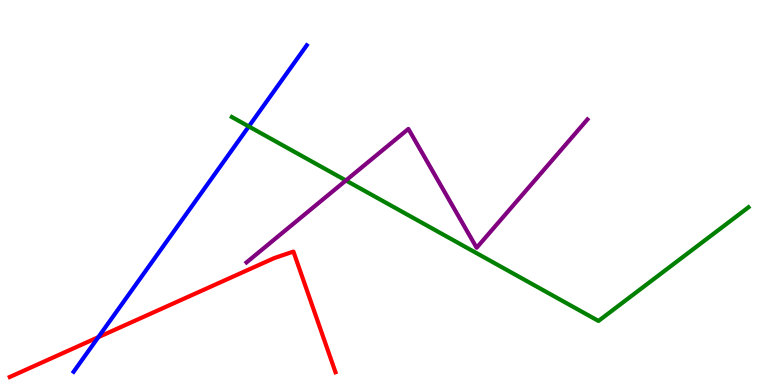[{'lines': ['blue', 'red'], 'intersections': [{'x': 1.27, 'y': 1.24}]}, {'lines': ['green', 'red'], 'intersections': []}, {'lines': ['purple', 'red'], 'intersections': []}, {'lines': ['blue', 'green'], 'intersections': [{'x': 3.21, 'y': 6.72}]}, {'lines': ['blue', 'purple'], 'intersections': []}, {'lines': ['green', 'purple'], 'intersections': [{'x': 4.46, 'y': 5.31}]}]